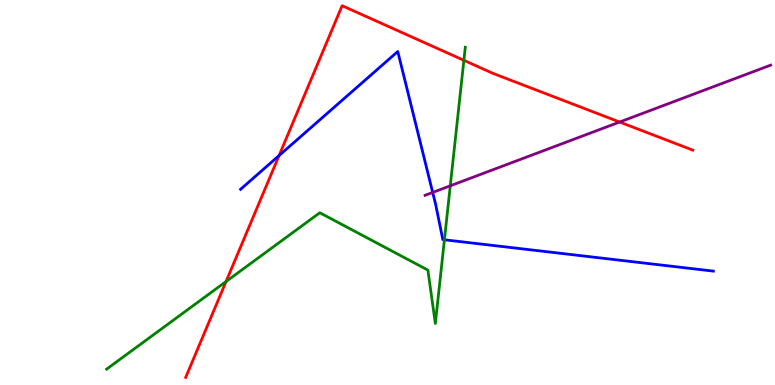[{'lines': ['blue', 'red'], 'intersections': [{'x': 3.6, 'y': 5.96}]}, {'lines': ['green', 'red'], 'intersections': [{'x': 2.92, 'y': 2.69}, {'x': 5.99, 'y': 8.43}]}, {'lines': ['purple', 'red'], 'intersections': [{'x': 8.0, 'y': 6.83}]}, {'lines': ['blue', 'green'], 'intersections': [{'x': 5.73, 'y': 3.77}]}, {'lines': ['blue', 'purple'], 'intersections': [{'x': 5.58, 'y': 5.0}]}, {'lines': ['green', 'purple'], 'intersections': [{'x': 5.81, 'y': 5.17}]}]